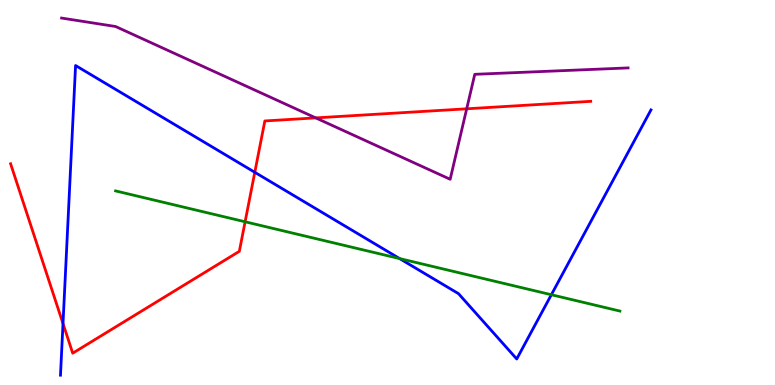[{'lines': ['blue', 'red'], 'intersections': [{'x': 0.813, 'y': 1.6}, {'x': 3.29, 'y': 5.52}]}, {'lines': ['green', 'red'], 'intersections': [{'x': 3.16, 'y': 4.24}]}, {'lines': ['purple', 'red'], 'intersections': [{'x': 4.07, 'y': 6.94}, {'x': 6.02, 'y': 7.17}]}, {'lines': ['blue', 'green'], 'intersections': [{'x': 5.16, 'y': 3.28}, {'x': 7.11, 'y': 2.34}]}, {'lines': ['blue', 'purple'], 'intersections': []}, {'lines': ['green', 'purple'], 'intersections': []}]